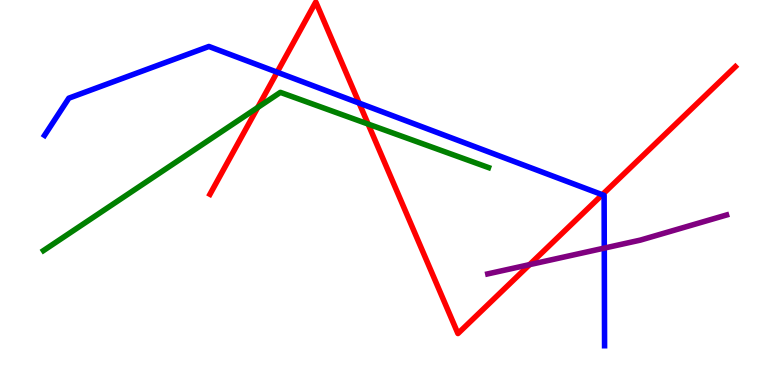[{'lines': ['blue', 'red'], 'intersections': [{'x': 3.58, 'y': 8.12}, {'x': 4.63, 'y': 7.32}, {'x': 7.77, 'y': 4.94}]}, {'lines': ['green', 'red'], 'intersections': [{'x': 3.33, 'y': 7.21}, {'x': 4.75, 'y': 6.78}]}, {'lines': ['purple', 'red'], 'intersections': [{'x': 6.83, 'y': 3.13}]}, {'lines': ['blue', 'green'], 'intersections': []}, {'lines': ['blue', 'purple'], 'intersections': [{'x': 7.8, 'y': 3.56}]}, {'lines': ['green', 'purple'], 'intersections': []}]